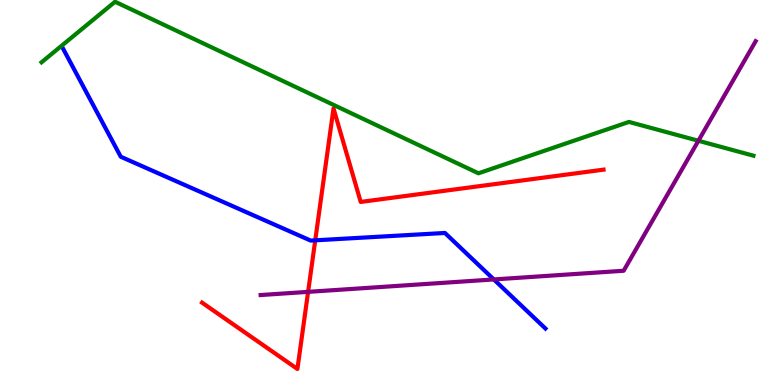[{'lines': ['blue', 'red'], 'intersections': [{'x': 4.07, 'y': 3.76}]}, {'lines': ['green', 'red'], 'intersections': []}, {'lines': ['purple', 'red'], 'intersections': [{'x': 3.98, 'y': 2.42}]}, {'lines': ['blue', 'green'], 'intersections': []}, {'lines': ['blue', 'purple'], 'intersections': [{'x': 6.37, 'y': 2.74}]}, {'lines': ['green', 'purple'], 'intersections': [{'x': 9.01, 'y': 6.34}]}]